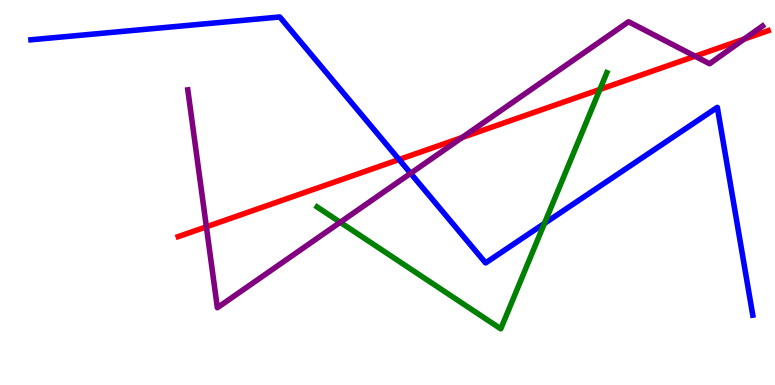[{'lines': ['blue', 'red'], 'intersections': [{'x': 5.15, 'y': 5.86}]}, {'lines': ['green', 'red'], 'intersections': [{'x': 7.74, 'y': 7.68}]}, {'lines': ['purple', 'red'], 'intersections': [{'x': 2.66, 'y': 4.11}, {'x': 5.96, 'y': 6.43}, {'x': 8.97, 'y': 8.54}, {'x': 9.6, 'y': 8.99}]}, {'lines': ['blue', 'green'], 'intersections': [{'x': 7.02, 'y': 4.2}]}, {'lines': ['blue', 'purple'], 'intersections': [{'x': 5.3, 'y': 5.5}]}, {'lines': ['green', 'purple'], 'intersections': [{'x': 4.39, 'y': 4.23}]}]